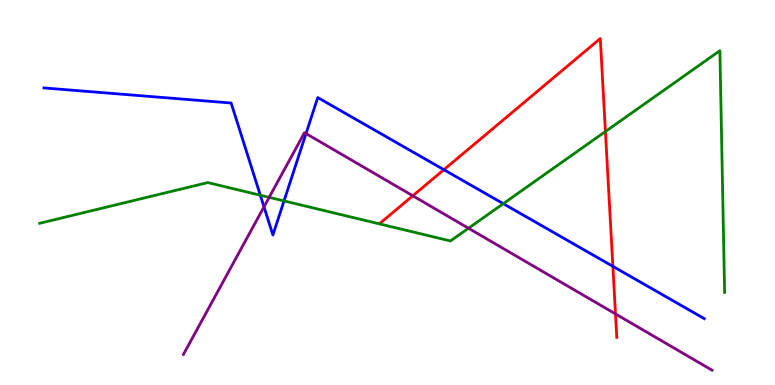[{'lines': ['blue', 'red'], 'intersections': [{'x': 5.73, 'y': 5.59}, {'x': 7.91, 'y': 3.08}]}, {'lines': ['green', 'red'], 'intersections': [{'x': 7.81, 'y': 6.58}]}, {'lines': ['purple', 'red'], 'intersections': [{'x': 5.33, 'y': 4.91}, {'x': 7.94, 'y': 1.85}]}, {'lines': ['blue', 'green'], 'intersections': [{'x': 3.36, 'y': 4.93}, {'x': 3.66, 'y': 4.78}, {'x': 6.49, 'y': 4.71}]}, {'lines': ['blue', 'purple'], 'intersections': [{'x': 3.41, 'y': 4.63}, {'x': 3.95, 'y': 6.53}]}, {'lines': ['green', 'purple'], 'intersections': [{'x': 3.47, 'y': 4.87}, {'x': 6.04, 'y': 4.07}]}]